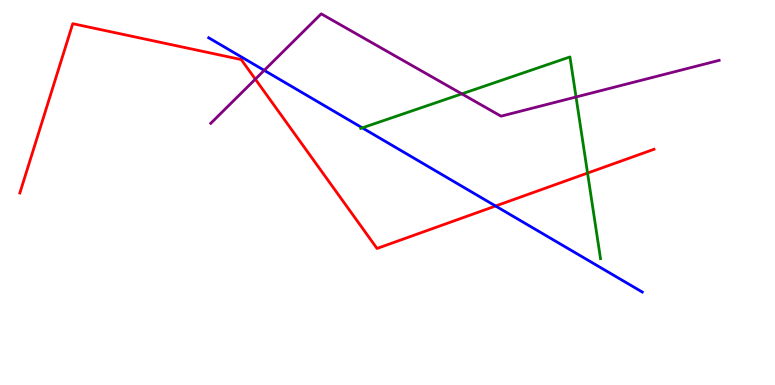[{'lines': ['blue', 'red'], 'intersections': [{'x': 6.39, 'y': 4.65}]}, {'lines': ['green', 'red'], 'intersections': [{'x': 7.58, 'y': 5.5}]}, {'lines': ['purple', 'red'], 'intersections': [{'x': 3.29, 'y': 7.94}]}, {'lines': ['blue', 'green'], 'intersections': [{'x': 4.67, 'y': 6.68}]}, {'lines': ['blue', 'purple'], 'intersections': [{'x': 3.41, 'y': 8.17}]}, {'lines': ['green', 'purple'], 'intersections': [{'x': 5.96, 'y': 7.56}, {'x': 7.43, 'y': 7.48}]}]